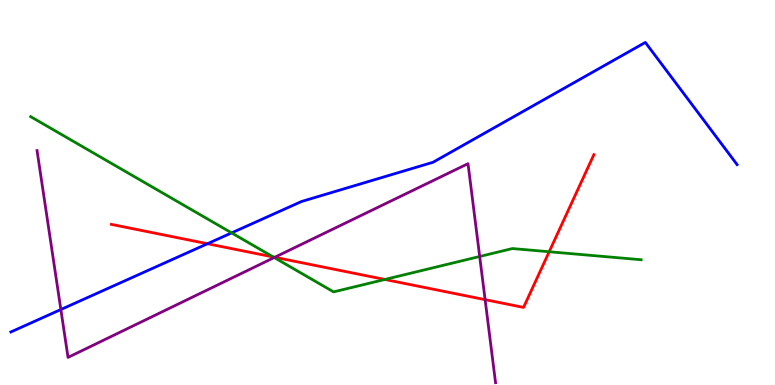[{'lines': ['blue', 'red'], 'intersections': [{'x': 2.68, 'y': 3.67}]}, {'lines': ['green', 'red'], 'intersections': [{'x': 3.53, 'y': 3.33}, {'x': 4.97, 'y': 2.74}, {'x': 7.09, 'y': 3.46}]}, {'lines': ['purple', 'red'], 'intersections': [{'x': 3.55, 'y': 3.32}, {'x': 6.26, 'y': 2.22}]}, {'lines': ['blue', 'green'], 'intersections': [{'x': 2.99, 'y': 3.95}]}, {'lines': ['blue', 'purple'], 'intersections': [{'x': 0.785, 'y': 1.96}]}, {'lines': ['green', 'purple'], 'intersections': [{'x': 3.54, 'y': 3.31}, {'x': 6.19, 'y': 3.34}]}]